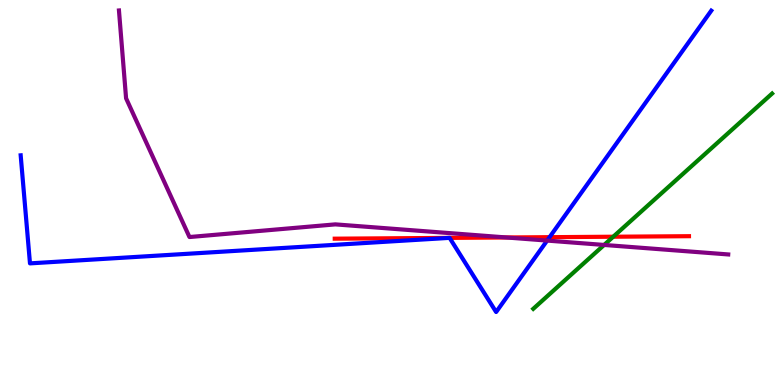[{'lines': ['blue', 'red'], 'intersections': [{'x': 5.8, 'y': 3.82}, {'x': 5.8, 'y': 3.82}, {'x': 7.09, 'y': 3.84}]}, {'lines': ['green', 'red'], 'intersections': [{'x': 7.91, 'y': 3.85}]}, {'lines': ['purple', 'red'], 'intersections': [{'x': 6.54, 'y': 3.83}]}, {'lines': ['blue', 'green'], 'intersections': []}, {'lines': ['blue', 'purple'], 'intersections': [{'x': 7.06, 'y': 3.75}]}, {'lines': ['green', 'purple'], 'intersections': [{'x': 7.8, 'y': 3.64}]}]